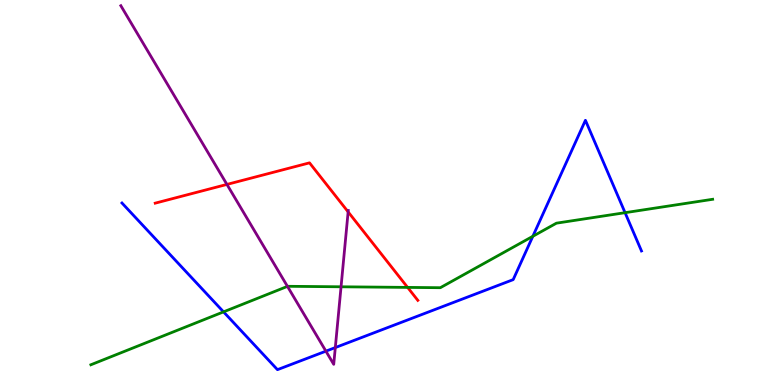[{'lines': ['blue', 'red'], 'intersections': []}, {'lines': ['green', 'red'], 'intersections': [{'x': 5.26, 'y': 2.54}]}, {'lines': ['purple', 'red'], 'intersections': [{'x': 2.93, 'y': 5.21}, {'x': 4.49, 'y': 4.5}]}, {'lines': ['blue', 'green'], 'intersections': [{'x': 2.88, 'y': 1.9}, {'x': 6.88, 'y': 3.86}, {'x': 8.07, 'y': 4.48}]}, {'lines': ['blue', 'purple'], 'intersections': [{'x': 4.21, 'y': 0.879}, {'x': 4.33, 'y': 0.972}]}, {'lines': ['green', 'purple'], 'intersections': [{'x': 3.71, 'y': 2.56}, {'x': 4.4, 'y': 2.55}]}]